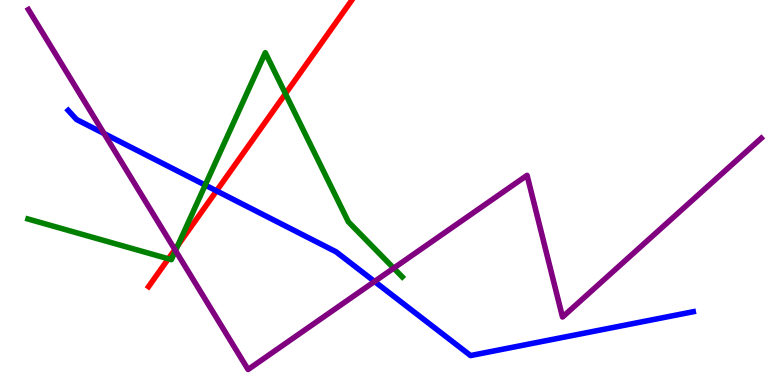[{'lines': ['blue', 'red'], 'intersections': [{'x': 2.79, 'y': 5.04}]}, {'lines': ['green', 'red'], 'intersections': [{'x': 2.17, 'y': 3.28}, {'x': 2.3, 'y': 3.63}, {'x': 3.68, 'y': 7.57}]}, {'lines': ['purple', 'red'], 'intersections': [{'x': 2.26, 'y': 3.52}]}, {'lines': ['blue', 'green'], 'intersections': [{'x': 2.65, 'y': 5.19}]}, {'lines': ['blue', 'purple'], 'intersections': [{'x': 1.34, 'y': 6.53}, {'x': 4.83, 'y': 2.69}]}, {'lines': ['green', 'purple'], 'intersections': [{'x': 2.26, 'y': 3.49}, {'x': 5.08, 'y': 3.03}]}]